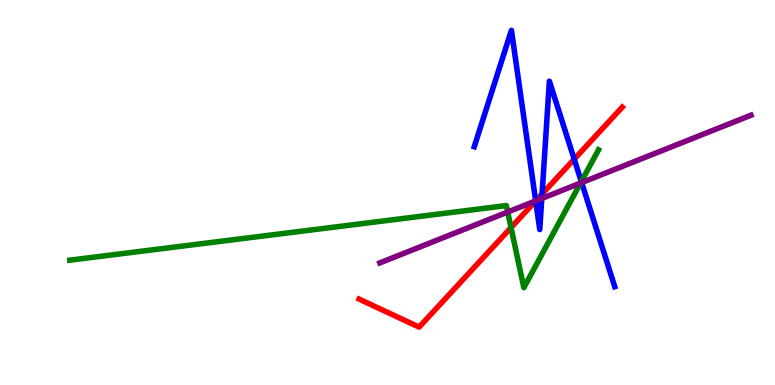[{'lines': ['blue', 'red'], 'intersections': [{'x': 6.91, 'y': 4.78}, {'x': 6.99, 'y': 4.96}, {'x': 7.41, 'y': 5.87}]}, {'lines': ['green', 'red'], 'intersections': [{'x': 6.59, 'y': 4.09}]}, {'lines': ['purple', 'red'], 'intersections': [{'x': 6.91, 'y': 4.78}]}, {'lines': ['blue', 'green'], 'intersections': [{'x': 7.5, 'y': 5.28}]}, {'lines': ['blue', 'purple'], 'intersections': [{'x': 6.91, 'y': 4.78}, {'x': 6.99, 'y': 4.85}, {'x': 7.51, 'y': 5.26}]}, {'lines': ['green', 'purple'], 'intersections': [{'x': 6.55, 'y': 4.49}, {'x': 7.49, 'y': 5.25}]}]